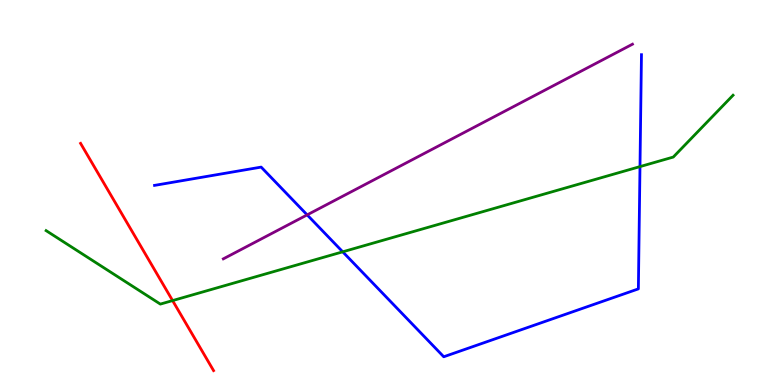[{'lines': ['blue', 'red'], 'intersections': []}, {'lines': ['green', 'red'], 'intersections': [{'x': 2.23, 'y': 2.19}]}, {'lines': ['purple', 'red'], 'intersections': []}, {'lines': ['blue', 'green'], 'intersections': [{'x': 4.42, 'y': 3.46}, {'x': 8.26, 'y': 5.67}]}, {'lines': ['blue', 'purple'], 'intersections': [{'x': 3.96, 'y': 4.42}]}, {'lines': ['green', 'purple'], 'intersections': []}]